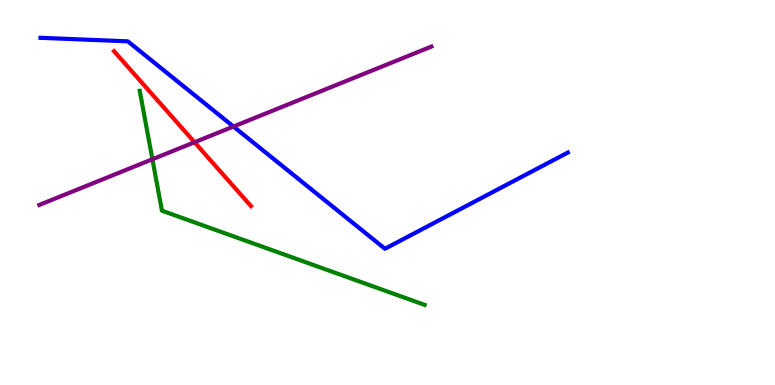[{'lines': ['blue', 'red'], 'intersections': []}, {'lines': ['green', 'red'], 'intersections': []}, {'lines': ['purple', 'red'], 'intersections': [{'x': 2.51, 'y': 6.31}]}, {'lines': ['blue', 'green'], 'intersections': []}, {'lines': ['blue', 'purple'], 'intersections': [{'x': 3.01, 'y': 6.71}]}, {'lines': ['green', 'purple'], 'intersections': [{'x': 1.97, 'y': 5.86}]}]